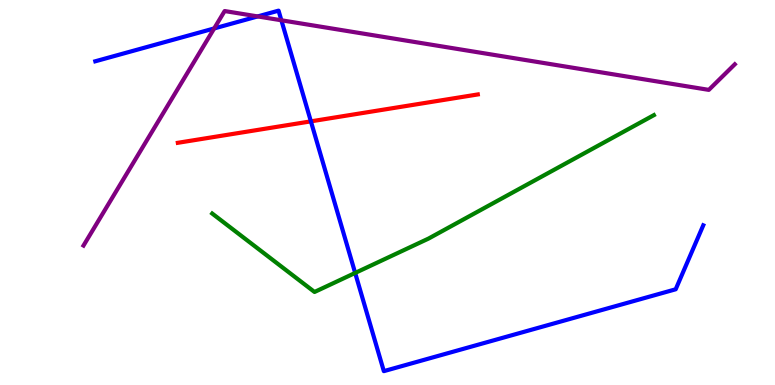[{'lines': ['blue', 'red'], 'intersections': [{'x': 4.01, 'y': 6.85}]}, {'lines': ['green', 'red'], 'intersections': []}, {'lines': ['purple', 'red'], 'intersections': []}, {'lines': ['blue', 'green'], 'intersections': [{'x': 4.58, 'y': 2.91}]}, {'lines': ['blue', 'purple'], 'intersections': [{'x': 2.76, 'y': 9.26}, {'x': 3.33, 'y': 9.57}, {'x': 3.63, 'y': 9.47}]}, {'lines': ['green', 'purple'], 'intersections': []}]